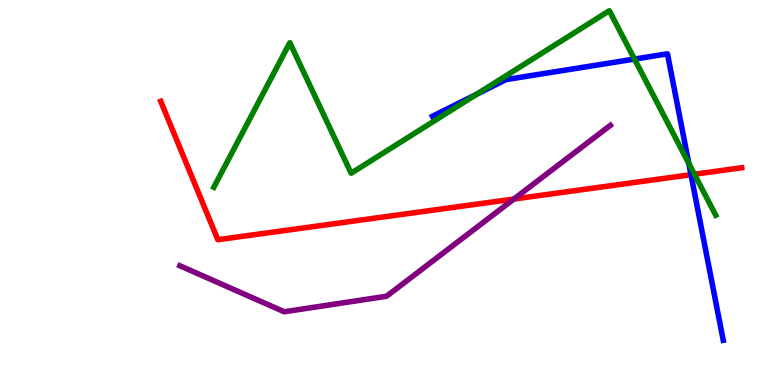[{'lines': ['blue', 'red'], 'intersections': [{'x': 8.92, 'y': 5.46}]}, {'lines': ['green', 'red'], 'intersections': [{'x': 8.96, 'y': 5.47}]}, {'lines': ['purple', 'red'], 'intersections': [{'x': 6.63, 'y': 4.83}]}, {'lines': ['blue', 'green'], 'intersections': [{'x': 6.15, 'y': 7.55}, {'x': 8.19, 'y': 8.47}, {'x': 8.89, 'y': 5.75}]}, {'lines': ['blue', 'purple'], 'intersections': []}, {'lines': ['green', 'purple'], 'intersections': []}]